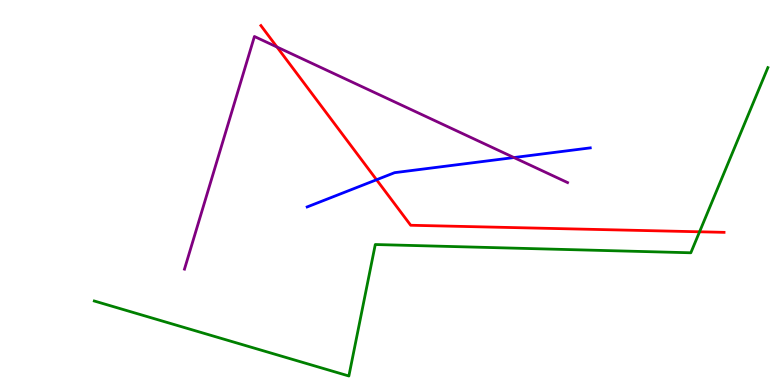[{'lines': ['blue', 'red'], 'intersections': [{'x': 4.86, 'y': 5.33}]}, {'lines': ['green', 'red'], 'intersections': [{'x': 9.03, 'y': 3.98}]}, {'lines': ['purple', 'red'], 'intersections': [{'x': 3.57, 'y': 8.78}]}, {'lines': ['blue', 'green'], 'intersections': []}, {'lines': ['blue', 'purple'], 'intersections': [{'x': 6.63, 'y': 5.91}]}, {'lines': ['green', 'purple'], 'intersections': []}]